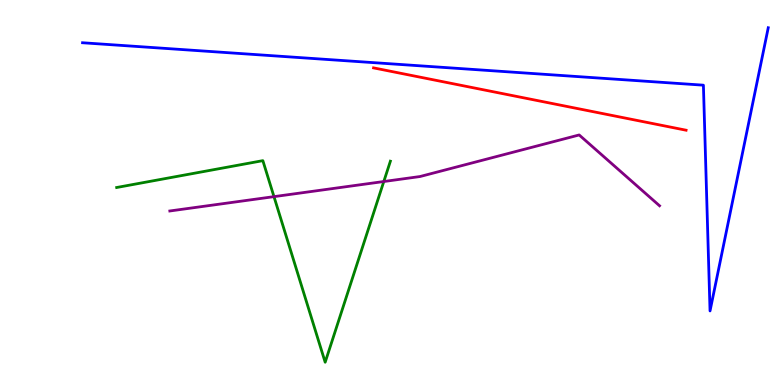[{'lines': ['blue', 'red'], 'intersections': []}, {'lines': ['green', 'red'], 'intersections': []}, {'lines': ['purple', 'red'], 'intersections': []}, {'lines': ['blue', 'green'], 'intersections': []}, {'lines': ['blue', 'purple'], 'intersections': []}, {'lines': ['green', 'purple'], 'intersections': [{'x': 3.54, 'y': 4.89}, {'x': 4.95, 'y': 5.29}]}]